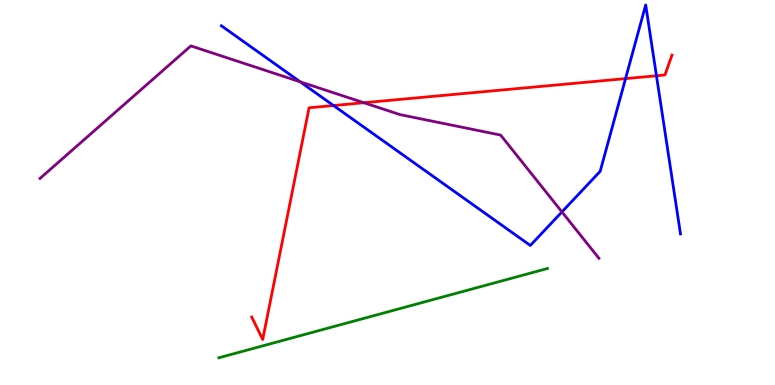[{'lines': ['blue', 'red'], 'intersections': [{'x': 4.3, 'y': 7.26}, {'x': 8.07, 'y': 7.96}, {'x': 8.47, 'y': 8.03}]}, {'lines': ['green', 'red'], 'intersections': []}, {'lines': ['purple', 'red'], 'intersections': [{'x': 4.69, 'y': 7.33}]}, {'lines': ['blue', 'green'], 'intersections': []}, {'lines': ['blue', 'purple'], 'intersections': [{'x': 3.87, 'y': 7.88}, {'x': 7.25, 'y': 4.5}]}, {'lines': ['green', 'purple'], 'intersections': []}]